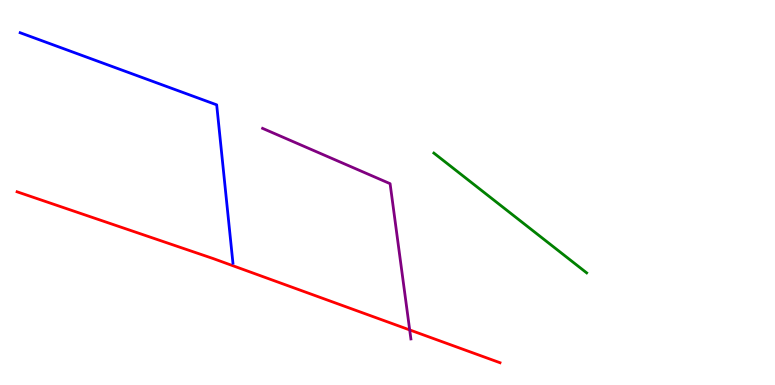[{'lines': ['blue', 'red'], 'intersections': []}, {'lines': ['green', 'red'], 'intersections': []}, {'lines': ['purple', 'red'], 'intersections': [{'x': 5.29, 'y': 1.43}]}, {'lines': ['blue', 'green'], 'intersections': []}, {'lines': ['blue', 'purple'], 'intersections': []}, {'lines': ['green', 'purple'], 'intersections': []}]